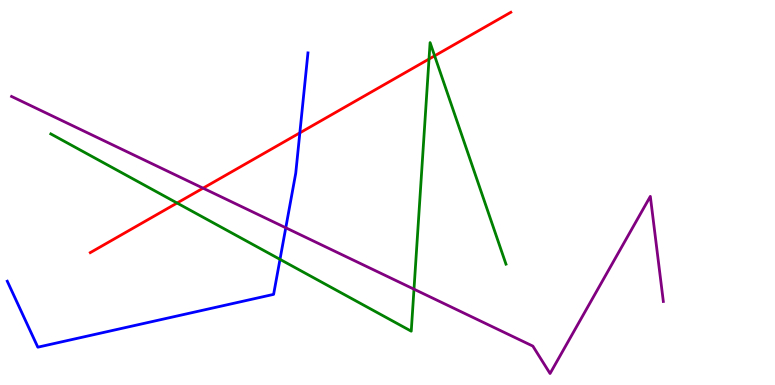[{'lines': ['blue', 'red'], 'intersections': [{'x': 3.87, 'y': 6.55}]}, {'lines': ['green', 'red'], 'intersections': [{'x': 2.28, 'y': 4.73}, {'x': 5.54, 'y': 8.47}, {'x': 5.61, 'y': 8.55}]}, {'lines': ['purple', 'red'], 'intersections': [{'x': 2.62, 'y': 5.11}]}, {'lines': ['blue', 'green'], 'intersections': [{'x': 3.61, 'y': 3.26}]}, {'lines': ['blue', 'purple'], 'intersections': [{'x': 3.69, 'y': 4.08}]}, {'lines': ['green', 'purple'], 'intersections': [{'x': 5.34, 'y': 2.49}]}]